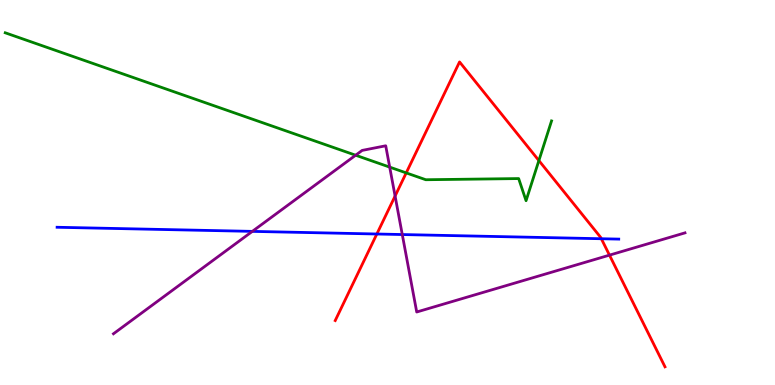[{'lines': ['blue', 'red'], 'intersections': [{'x': 4.86, 'y': 3.92}, {'x': 7.76, 'y': 3.8}]}, {'lines': ['green', 'red'], 'intersections': [{'x': 5.24, 'y': 5.51}, {'x': 6.95, 'y': 5.83}]}, {'lines': ['purple', 'red'], 'intersections': [{'x': 5.1, 'y': 4.91}, {'x': 7.86, 'y': 3.37}]}, {'lines': ['blue', 'green'], 'intersections': []}, {'lines': ['blue', 'purple'], 'intersections': [{'x': 3.26, 'y': 3.99}, {'x': 5.19, 'y': 3.91}]}, {'lines': ['green', 'purple'], 'intersections': [{'x': 4.59, 'y': 5.97}, {'x': 5.03, 'y': 5.66}]}]